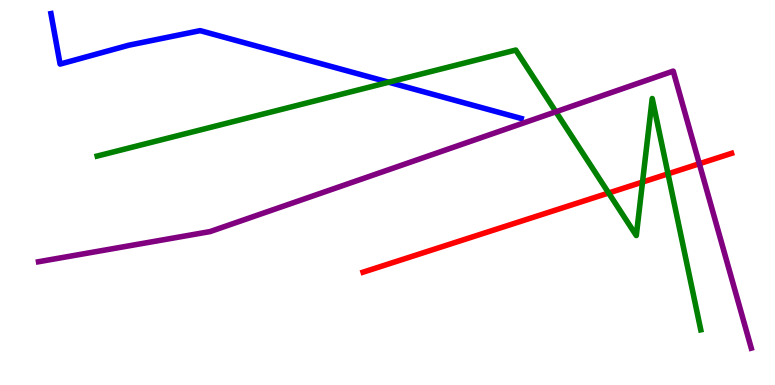[{'lines': ['blue', 'red'], 'intersections': []}, {'lines': ['green', 'red'], 'intersections': [{'x': 7.85, 'y': 4.99}, {'x': 8.29, 'y': 5.27}, {'x': 8.62, 'y': 5.48}]}, {'lines': ['purple', 'red'], 'intersections': [{'x': 9.02, 'y': 5.75}]}, {'lines': ['blue', 'green'], 'intersections': [{'x': 5.02, 'y': 7.86}]}, {'lines': ['blue', 'purple'], 'intersections': []}, {'lines': ['green', 'purple'], 'intersections': [{'x': 7.17, 'y': 7.1}]}]